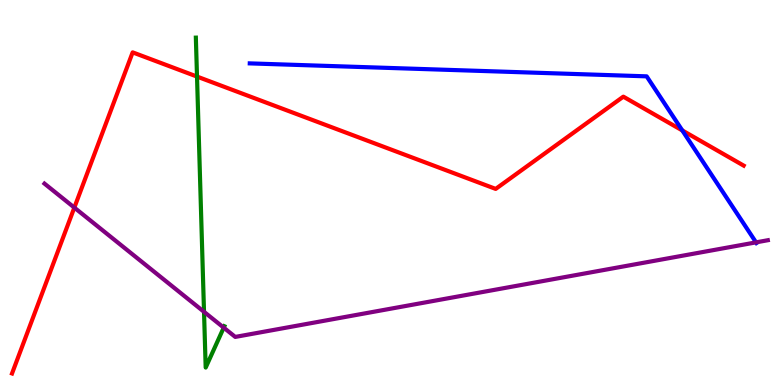[{'lines': ['blue', 'red'], 'intersections': [{'x': 8.8, 'y': 6.61}]}, {'lines': ['green', 'red'], 'intersections': [{'x': 2.54, 'y': 8.01}]}, {'lines': ['purple', 'red'], 'intersections': [{'x': 0.959, 'y': 4.61}]}, {'lines': ['blue', 'green'], 'intersections': []}, {'lines': ['blue', 'purple'], 'intersections': [{'x': 9.76, 'y': 3.7}]}, {'lines': ['green', 'purple'], 'intersections': [{'x': 2.63, 'y': 1.9}, {'x': 2.89, 'y': 1.49}]}]